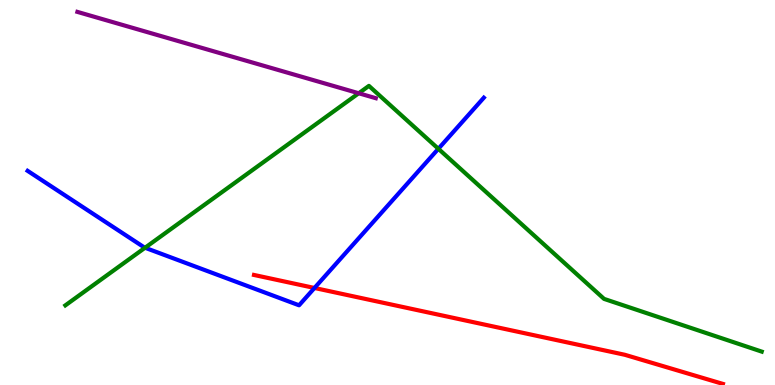[{'lines': ['blue', 'red'], 'intersections': [{'x': 4.06, 'y': 2.52}]}, {'lines': ['green', 'red'], 'intersections': []}, {'lines': ['purple', 'red'], 'intersections': []}, {'lines': ['blue', 'green'], 'intersections': [{'x': 1.87, 'y': 3.57}, {'x': 5.66, 'y': 6.14}]}, {'lines': ['blue', 'purple'], 'intersections': []}, {'lines': ['green', 'purple'], 'intersections': [{'x': 4.63, 'y': 7.58}]}]